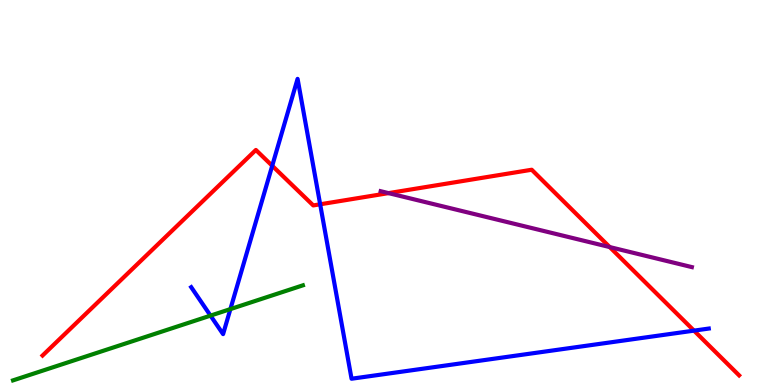[{'lines': ['blue', 'red'], 'intersections': [{'x': 3.51, 'y': 5.69}, {'x': 4.13, 'y': 4.69}, {'x': 8.95, 'y': 1.41}]}, {'lines': ['green', 'red'], 'intersections': []}, {'lines': ['purple', 'red'], 'intersections': [{'x': 5.01, 'y': 4.98}, {'x': 7.87, 'y': 3.58}]}, {'lines': ['blue', 'green'], 'intersections': [{'x': 2.72, 'y': 1.8}, {'x': 2.97, 'y': 1.97}]}, {'lines': ['blue', 'purple'], 'intersections': []}, {'lines': ['green', 'purple'], 'intersections': []}]